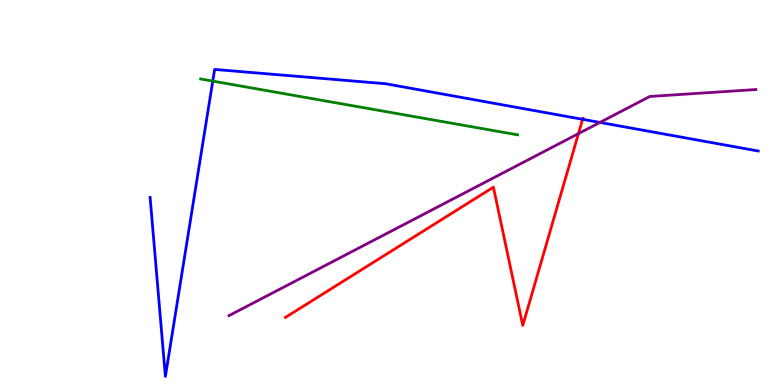[{'lines': ['blue', 'red'], 'intersections': [{'x': 7.52, 'y': 6.9}]}, {'lines': ['green', 'red'], 'intersections': []}, {'lines': ['purple', 'red'], 'intersections': [{'x': 7.46, 'y': 6.53}]}, {'lines': ['blue', 'green'], 'intersections': [{'x': 2.75, 'y': 7.89}]}, {'lines': ['blue', 'purple'], 'intersections': [{'x': 7.74, 'y': 6.82}]}, {'lines': ['green', 'purple'], 'intersections': []}]